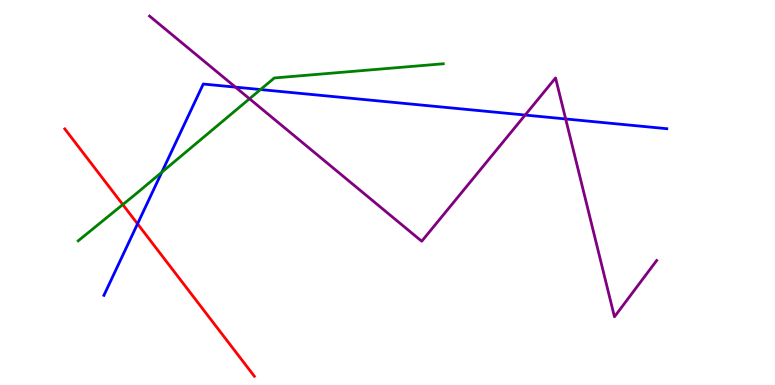[{'lines': ['blue', 'red'], 'intersections': [{'x': 1.77, 'y': 4.19}]}, {'lines': ['green', 'red'], 'intersections': [{'x': 1.58, 'y': 4.69}]}, {'lines': ['purple', 'red'], 'intersections': []}, {'lines': ['blue', 'green'], 'intersections': [{'x': 2.09, 'y': 5.53}, {'x': 3.36, 'y': 7.67}]}, {'lines': ['blue', 'purple'], 'intersections': [{'x': 3.04, 'y': 7.74}, {'x': 6.78, 'y': 7.01}, {'x': 7.3, 'y': 6.91}]}, {'lines': ['green', 'purple'], 'intersections': [{'x': 3.22, 'y': 7.43}]}]